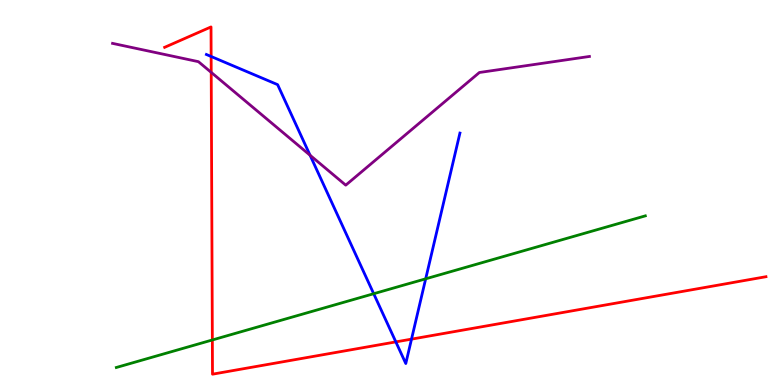[{'lines': ['blue', 'red'], 'intersections': [{'x': 2.72, 'y': 8.53}, {'x': 5.11, 'y': 1.12}, {'x': 5.31, 'y': 1.19}]}, {'lines': ['green', 'red'], 'intersections': [{'x': 2.74, 'y': 1.17}]}, {'lines': ['purple', 'red'], 'intersections': [{'x': 2.73, 'y': 8.12}]}, {'lines': ['blue', 'green'], 'intersections': [{'x': 4.82, 'y': 2.37}, {'x': 5.49, 'y': 2.76}]}, {'lines': ['blue', 'purple'], 'intersections': [{'x': 4.0, 'y': 5.97}]}, {'lines': ['green', 'purple'], 'intersections': []}]